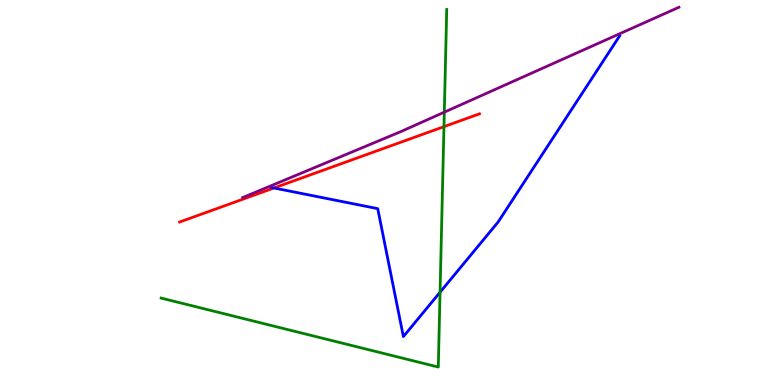[{'lines': ['blue', 'red'], 'intersections': [{'x': 3.54, 'y': 5.12}]}, {'lines': ['green', 'red'], 'intersections': [{'x': 5.73, 'y': 6.71}]}, {'lines': ['purple', 'red'], 'intersections': []}, {'lines': ['blue', 'green'], 'intersections': [{'x': 5.68, 'y': 2.41}]}, {'lines': ['blue', 'purple'], 'intersections': []}, {'lines': ['green', 'purple'], 'intersections': [{'x': 5.73, 'y': 7.09}]}]